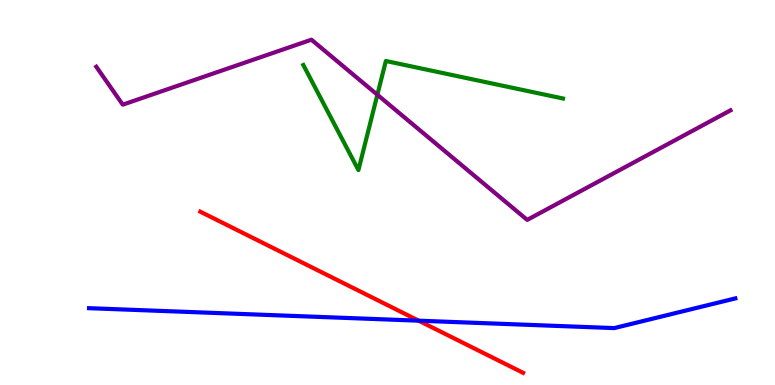[{'lines': ['blue', 'red'], 'intersections': [{'x': 5.4, 'y': 1.67}]}, {'lines': ['green', 'red'], 'intersections': []}, {'lines': ['purple', 'red'], 'intersections': []}, {'lines': ['blue', 'green'], 'intersections': []}, {'lines': ['blue', 'purple'], 'intersections': []}, {'lines': ['green', 'purple'], 'intersections': [{'x': 4.87, 'y': 7.54}]}]